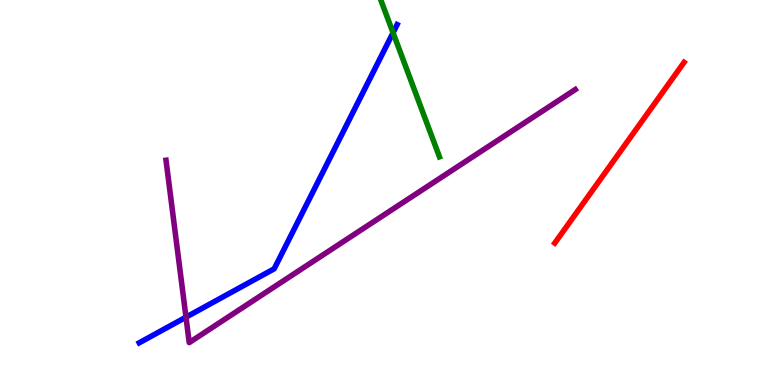[{'lines': ['blue', 'red'], 'intersections': []}, {'lines': ['green', 'red'], 'intersections': []}, {'lines': ['purple', 'red'], 'intersections': []}, {'lines': ['blue', 'green'], 'intersections': [{'x': 5.07, 'y': 9.15}]}, {'lines': ['blue', 'purple'], 'intersections': [{'x': 2.4, 'y': 1.76}]}, {'lines': ['green', 'purple'], 'intersections': []}]